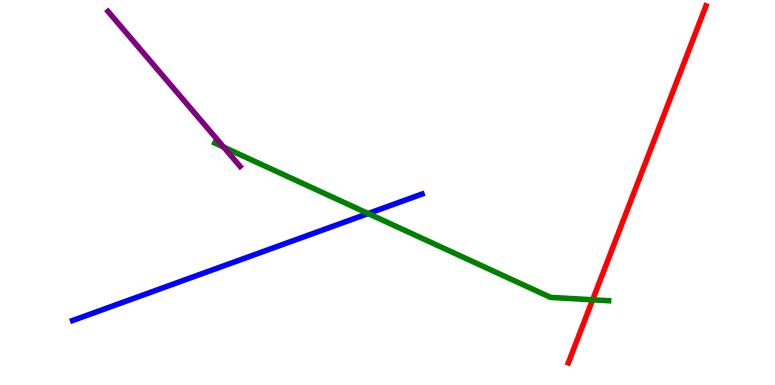[{'lines': ['blue', 'red'], 'intersections': []}, {'lines': ['green', 'red'], 'intersections': [{'x': 7.65, 'y': 2.21}]}, {'lines': ['purple', 'red'], 'intersections': []}, {'lines': ['blue', 'green'], 'intersections': [{'x': 4.75, 'y': 4.45}]}, {'lines': ['blue', 'purple'], 'intersections': []}, {'lines': ['green', 'purple'], 'intersections': [{'x': 2.89, 'y': 6.18}]}]